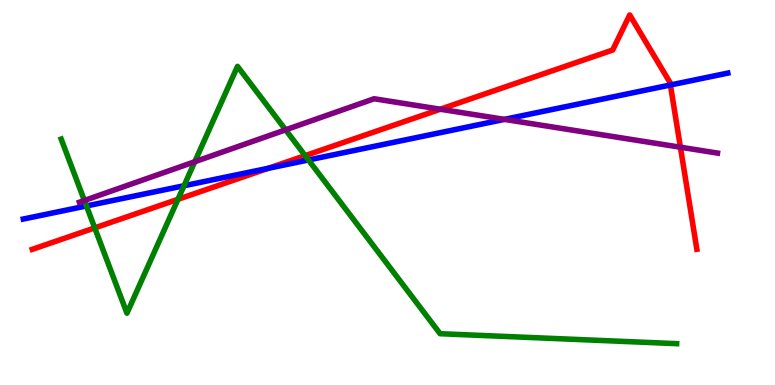[{'lines': ['blue', 'red'], 'intersections': [{'x': 3.46, 'y': 5.63}, {'x': 8.65, 'y': 7.79}]}, {'lines': ['green', 'red'], 'intersections': [{'x': 1.22, 'y': 4.08}, {'x': 2.3, 'y': 4.82}, {'x': 3.94, 'y': 5.96}]}, {'lines': ['purple', 'red'], 'intersections': [{'x': 5.68, 'y': 7.16}, {'x': 8.78, 'y': 6.18}]}, {'lines': ['blue', 'green'], 'intersections': [{'x': 1.12, 'y': 4.65}, {'x': 2.37, 'y': 5.18}, {'x': 3.98, 'y': 5.84}]}, {'lines': ['blue', 'purple'], 'intersections': [{'x': 6.51, 'y': 6.9}]}, {'lines': ['green', 'purple'], 'intersections': [{'x': 1.09, 'y': 4.79}, {'x': 2.51, 'y': 5.8}, {'x': 3.69, 'y': 6.63}]}]